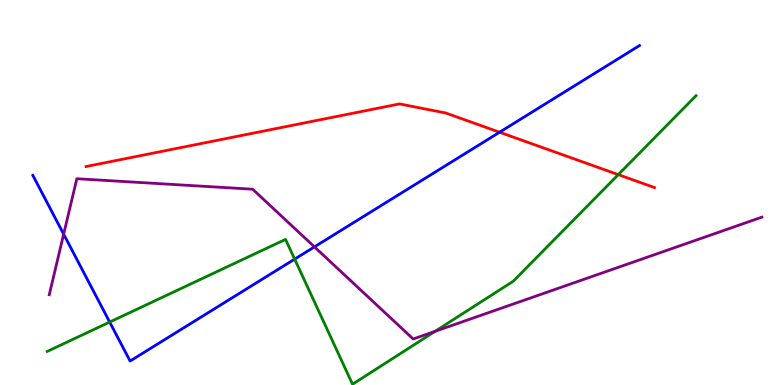[{'lines': ['blue', 'red'], 'intersections': [{'x': 6.45, 'y': 6.57}]}, {'lines': ['green', 'red'], 'intersections': [{'x': 7.98, 'y': 5.46}]}, {'lines': ['purple', 'red'], 'intersections': []}, {'lines': ['blue', 'green'], 'intersections': [{'x': 1.42, 'y': 1.63}, {'x': 3.8, 'y': 3.27}]}, {'lines': ['blue', 'purple'], 'intersections': [{'x': 0.821, 'y': 3.92}, {'x': 4.06, 'y': 3.59}]}, {'lines': ['green', 'purple'], 'intersections': [{'x': 5.61, 'y': 1.39}]}]